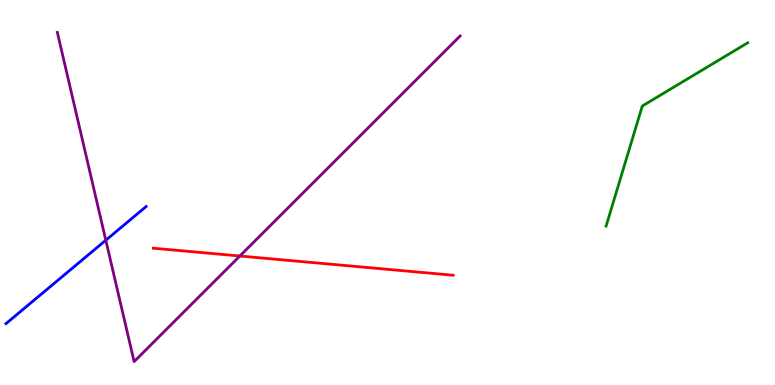[{'lines': ['blue', 'red'], 'intersections': []}, {'lines': ['green', 'red'], 'intersections': []}, {'lines': ['purple', 'red'], 'intersections': [{'x': 3.09, 'y': 3.35}]}, {'lines': ['blue', 'green'], 'intersections': []}, {'lines': ['blue', 'purple'], 'intersections': [{'x': 1.37, 'y': 3.76}]}, {'lines': ['green', 'purple'], 'intersections': []}]